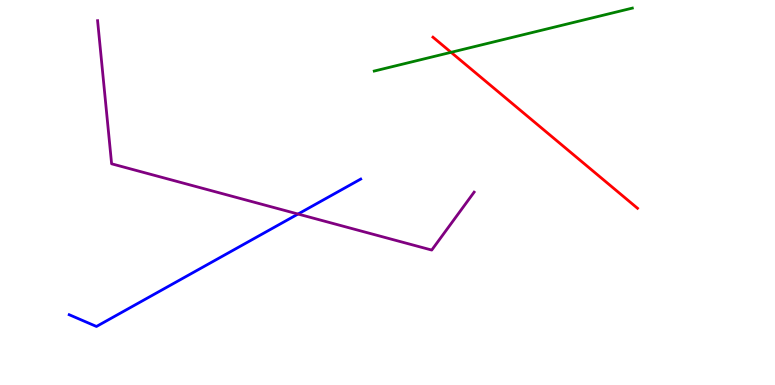[{'lines': ['blue', 'red'], 'intersections': []}, {'lines': ['green', 'red'], 'intersections': [{'x': 5.82, 'y': 8.64}]}, {'lines': ['purple', 'red'], 'intersections': []}, {'lines': ['blue', 'green'], 'intersections': []}, {'lines': ['blue', 'purple'], 'intersections': [{'x': 3.85, 'y': 4.44}]}, {'lines': ['green', 'purple'], 'intersections': []}]